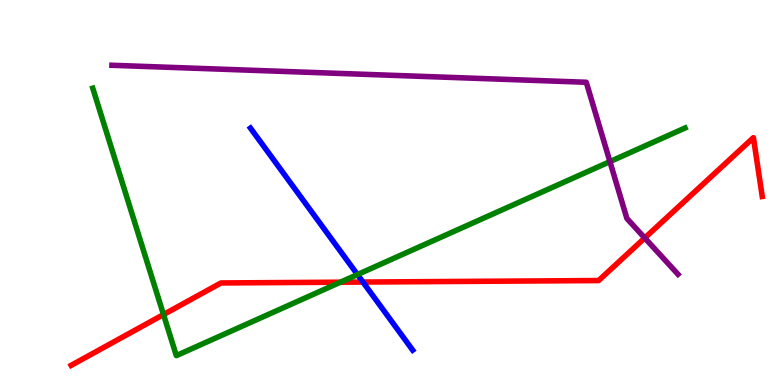[{'lines': ['blue', 'red'], 'intersections': [{'x': 4.68, 'y': 2.67}]}, {'lines': ['green', 'red'], 'intersections': [{'x': 2.11, 'y': 1.83}, {'x': 4.39, 'y': 2.67}]}, {'lines': ['purple', 'red'], 'intersections': [{'x': 8.32, 'y': 3.82}]}, {'lines': ['blue', 'green'], 'intersections': [{'x': 4.61, 'y': 2.87}]}, {'lines': ['blue', 'purple'], 'intersections': []}, {'lines': ['green', 'purple'], 'intersections': [{'x': 7.87, 'y': 5.8}]}]